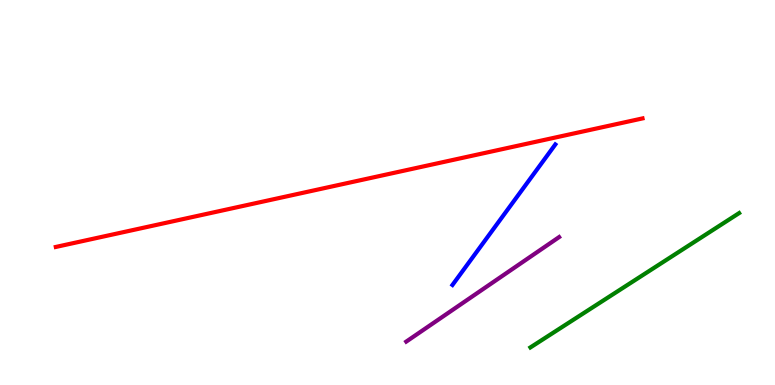[{'lines': ['blue', 'red'], 'intersections': []}, {'lines': ['green', 'red'], 'intersections': []}, {'lines': ['purple', 'red'], 'intersections': []}, {'lines': ['blue', 'green'], 'intersections': []}, {'lines': ['blue', 'purple'], 'intersections': []}, {'lines': ['green', 'purple'], 'intersections': []}]